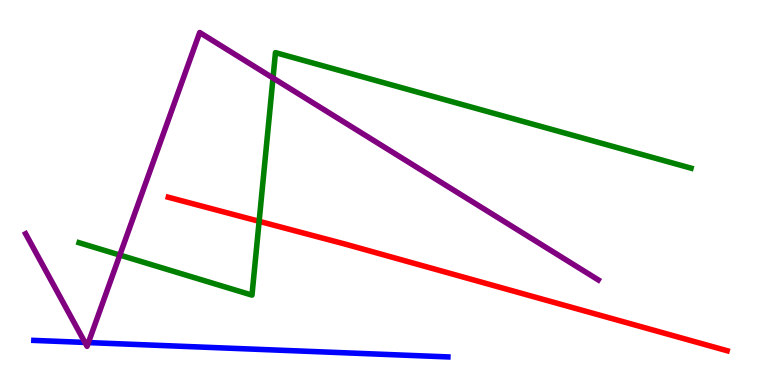[{'lines': ['blue', 'red'], 'intersections': []}, {'lines': ['green', 'red'], 'intersections': [{'x': 3.34, 'y': 4.25}]}, {'lines': ['purple', 'red'], 'intersections': []}, {'lines': ['blue', 'green'], 'intersections': []}, {'lines': ['blue', 'purple'], 'intersections': [{'x': 1.1, 'y': 1.11}, {'x': 1.14, 'y': 1.1}]}, {'lines': ['green', 'purple'], 'intersections': [{'x': 1.55, 'y': 3.37}, {'x': 3.52, 'y': 7.97}]}]